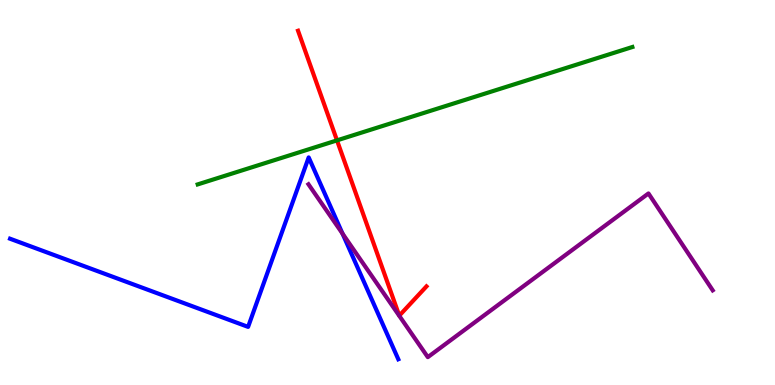[{'lines': ['blue', 'red'], 'intersections': []}, {'lines': ['green', 'red'], 'intersections': [{'x': 4.35, 'y': 6.35}]}, {'lines': ['purple', 'red'], 'intersections': []}, {'lines': ['blue', 'green'], 'intersections': []}, {'lines': ['blue', 'purple'], 'intersections': [{'x': 4.42, 'y': 3.93}]}, {'lines': ['green', 'purple'], 'intersections': []}]